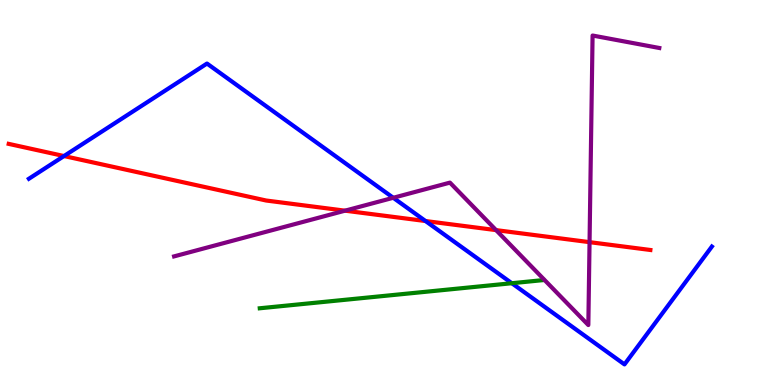[{'lines': ['blue', 'red'], 'intersections': [{'x': 0.826, 'y': 5.95}, {'x': 5.49, 'y': 4.26}]}, {'lines': ['green', 'red'], 'intersections': []}, {'lines': ['purple', 'red'], 'intersections': [{'x': 4.45, 'y': 4.53}, {'x': 6.4, 'y': 4.02}, {'x': 7.61, 'y': 3.71}]}, {'lines': ['blue', 'green'], 'intersections': [{'x': 6.6, 'y': 2.64}]}, {'lines': ['blue', 'purple'], 'intersections': [{'x': 5.07, 'y': 4.86}]}, {'lines': ['green', 'purple'], 'intersections': []}]